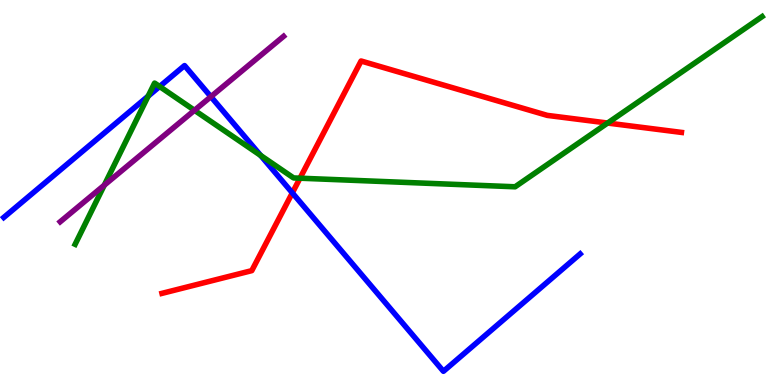[{'lines': ['blue', 'red'], 'intersections': [{'x': 3.77, 'y': 4.99}]}, {'lines': ['green', 'red'], 'intersections': [{'x': 3.87, 'y': 5.37}, {'x': 7.84, 'y': 6.8}]}, {'lines': ['purple', 'red'], 'intersections': []}, {'lines': ['blue', 'green'], 'intersections': [{'x': 1.91, 'y': 7.5}, {'x': 2.06, 'y': 7.75}, {'x': 3.36, 'y': 5.96}]}, {'lines': ['blue', 'purple'], 'intersections': [{'x': 2.72, 'y': 7.49}]}, {'lines': ['green', 'purple'], 'intersections': [{'x': 1.35, 'y': 5.19}, {'x': 2.51, 'y': 7.14}]}]